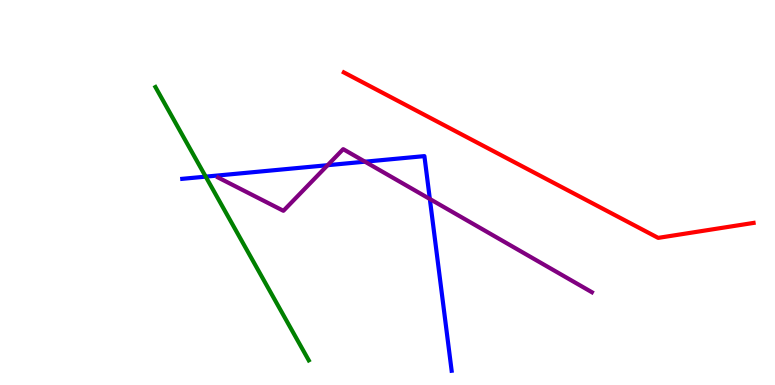[{'lines': ['blue', 'red'], 'intersections': []}, {'lines': ['green', 'red'], 'intersections': []}, {'lines': ['purple', 'red'], 'intersections': []}, {'lines': ['blue', 'green'], 'intersections': [{'x': 2.65, 'y': 5.41}]}, {'lines': ['blue', 'purple'], 'intersections': [{'x': 4.23, 'y': 5.71}, {'x': 4.71, 'y': 5.8}, {'x': 5.55, 'y': 4.83}]}, {'lines': ['green', 'purple'], 'intersections': []}]